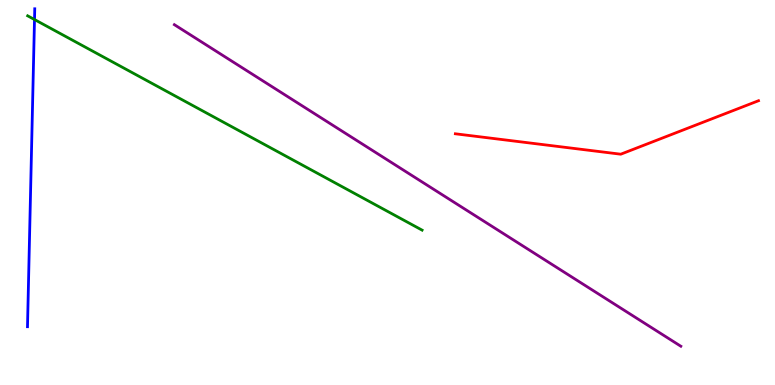[{'lines': ['blue', 'red'], 'intersections': []}, {'lines': ['green', 'red'], 'intersections': []}, {'lines': ['purple', 'red'], 'intersections': []}, {'lines': ['blue', 'green'], 'intersections': [{'x': 0.445, 'y': 9.49}]}, {'lines': ['blue', 'purple'], 'intersections': []}, {'lines': ['green', 'purple'], 'intersections': []}]